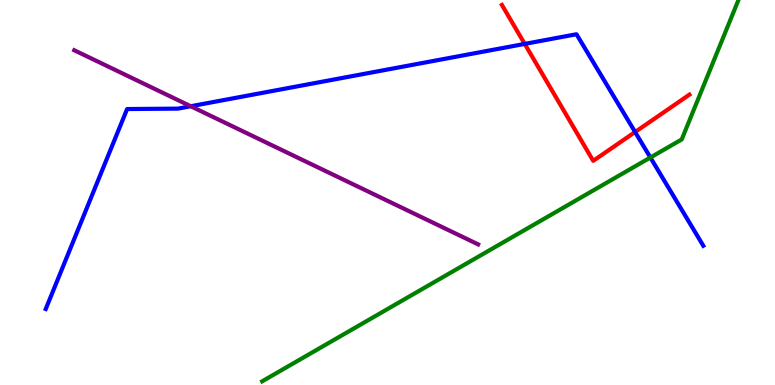[{'lines': ['blue', 'red'], 'intersections': [{'x': 6.77, 'y': 8.86}, {'x': 8.19, 'y': 6.57}]}, {'lines': ['green', 'red'], 'intersections': []}, {'lines': ['purple', 'red'], 'intersections': []}, {'lines': ['blue', 'green'], 'intersections': [{'x': 8.39, 'y': 5.91}]}, {'lines': ['blue', 'purple'], 'intersections': [{'x': 2.46, 'y': 7.24}]}, {'lines': ['green', 'purple'], 'intersections': []}]